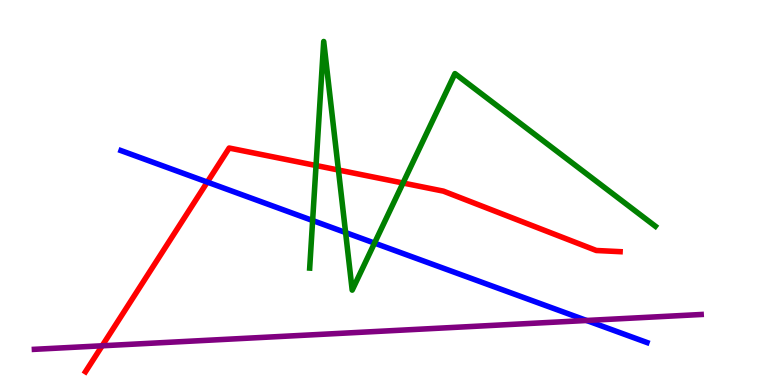[{'lines': ['blue', 'red'], 'intersections': [{'x': 2.67, 'y': 5.27}]}, {'lines': ['green', 'red'], 'intersections': [{'x': 4.08, 'y': 5.7}, {'x': 4.37, 'y': 5.58}, {'x': 5.2, 'y': 5.25}]}, {'lines': ['purple', 'red'], 'intersections': [{'x': 1.32, 'y': 1.02}]}, {'lines': ['blue', 'green'], 'intersections': [{'x': 4.03, 'y': 4.27}, {'x': 4.46, 'y': 3.96}, {'x': 4.83, 'y': 3.69}]}, {'lines': ['blue', 'purple'], 'intersections': [{'x': 7.57, 'y': 1.68}]}, {'lines': ['green', 'purple'], 'intersections': []}]